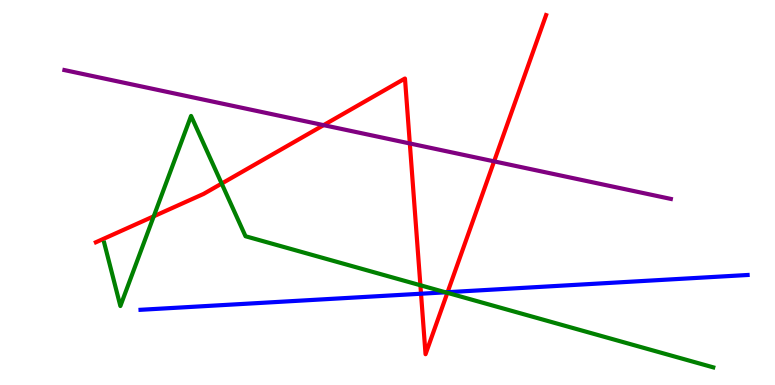[{'lines': ['blue', 'red'], 'intersections': [{'x': 5.43, 'y': 2.37}, {'x': 5.78, 'y': 2.41}]}, {'lines': ['green', 'red'], 'intersections': [{'x': 1.98, 'y': 4.38}, {'x': 2.86, 'y': 5.23}, {'x': 5.42, 'y': 2.59}, {'x': 5.77, 'y': 2.39}]}, {'lines': ['purple', 'red'], 'intersections': [{'x': 4.18, 'y': 6.75}, {'x': 5.29, 'y': 6.27}, {'x': 6.38, 'y': 5.81}]}, {'lines': ['blue', 'green'], 'intersections': [{'x': 5.75, 'y': 2.41}]}, {'lines': ['blue', 'purple'], 'intersections': []}, {'lines': ['green', 'purple'], 'intersections': []}]